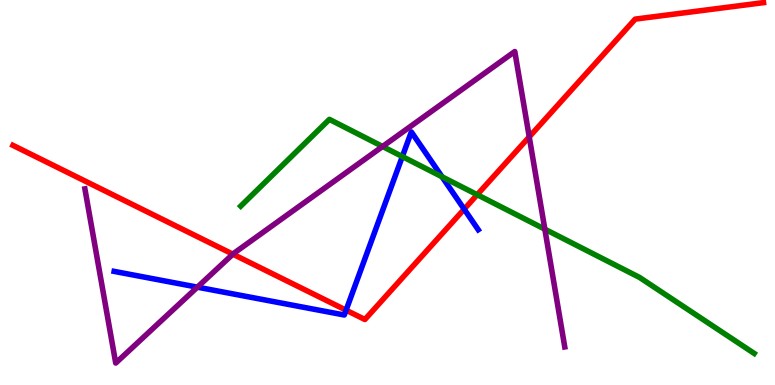[{'lines': ['blue', 'red'], 'intersections': [{'x': 4.47, 'y': 1.94}, {'x': 5.99, 'y': 4.57}]}, {'lines': ['green', 'red'], 'intersections': [{'x': 6.16, 'y': 4.94}]}, {'lines': ['purple', 'red'], 'intersections': [{'x': 3.0, 'y': 3.4}, {'x': 6.83, 'y': 6.44}]}, {'lines': ['blue', 'green'], 'intersections': [{'x': 5.19, 'y': 5.93}, {'x': 5.7, 'y': 5.41}]}, {'lines': ['blue', 'purple'], 'intersections': [{'x': 2.55, 'y': 2.54}]}, {'lines': ['green', 'purple'], 'intersections': [{'x': 4.94, 'y': 6.2}, {'x': 7.03, 'y': 4.05}]}]